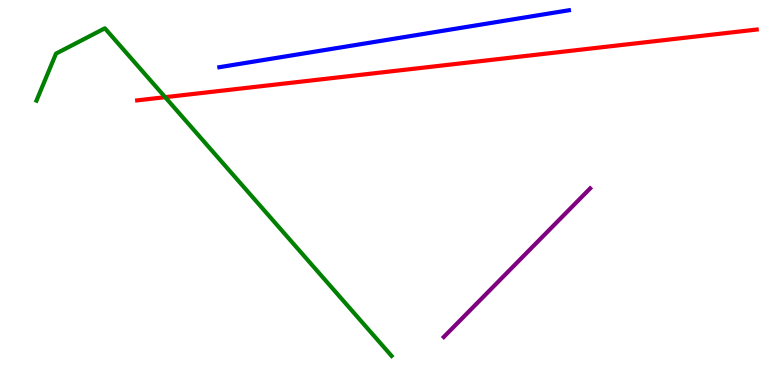[{'lines': ['blue', 'red'], 'intersections': []}, {'lines': ['green', 'red'], 'intersections': [{'x': 2.13, 'y': 7.48}]}, {'lines': ['purple', 'red'], 'intersections': []}, {'lines': ['blue', 'green'], 'intersections': []}, {'lines': ['blue', 'purple'], 'intersections': []}, {'lines': ['green', 'purple'], 'intersections': []}]